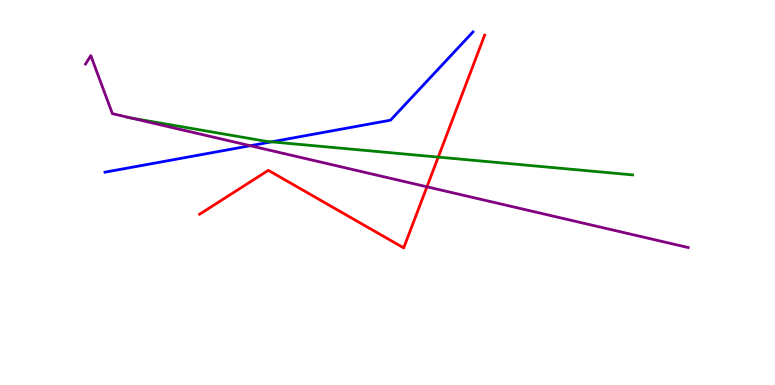[{'lines': ['blue', 'red'], 'intersections': []}, {'lines': ['green', 'red'], 'intersections': [{'x': 5.65, 'y': 5.92}]}, {'lines': ['purple', 'red'], 'intersections': [{'x': 5.51, 'y': 5.15}]}, {'lines': ['blue', 'green'], 'intersections': [{'x': 3.5, 'y': 6.32}]}, {'lines': ['blue', 'purple'], 'intersections': [{'x': 3.23, 'y': 6.22}]}, {'lines': ['green', 'purple'], 'intersections': [{'x': 1.69, 'y': 6.94}]}]